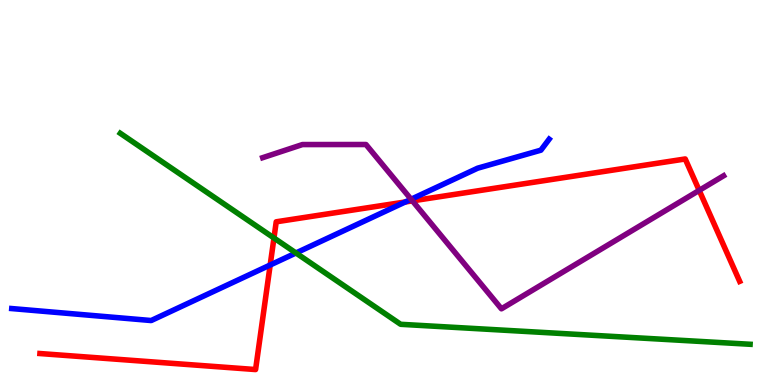[{'lines': ['blue', 'red'], 'intersections': [{'x': 3.49, 'y': 3.12}, {'x': 5.23, 'y': 4.75}]}, {'lines': ['green', 'red'], 'intersections': [{'x': 3.53, 'y': 3.82}]}, {'lines': ['purple', 'red'], 'intersections': [{'x': 5.32, 'y': 4.78}, {'x': 9.02, 'y': 5.05}]}, {'lines': ['blue', 'green'], 'intersections': [{'x': 3.82, 'y': 3.43}]}, {'lines': ['blue', 'purple'], 'intersections': [{'x': 5.3, 'y': 4.82}]}, {'lines': ['green', 'purple'], 'intersections': []}]